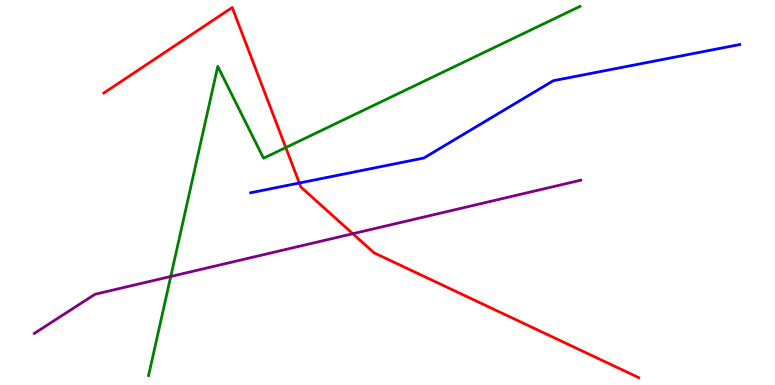[{'lines': ['blue', 'red'], 'intersections': [{'x': 3.86, 'y': 5.25}]}, {'lines': ['green', 'red'], 'intersections': [{'x': 3.69, 'y': 6.17}]}, {'lines': ['purple', 'red'], 'intersections': [{'x': 4.55, 'y': 3.93}]}, {'lines': ['blue', 'green'], 'intersections': []}, {'lines': ['blue', 'purple'], 'intersections': []}, {'lines': ['green', 'purple'], 'intersections': [{'x': 2.2, 'y': 2.82}]}]